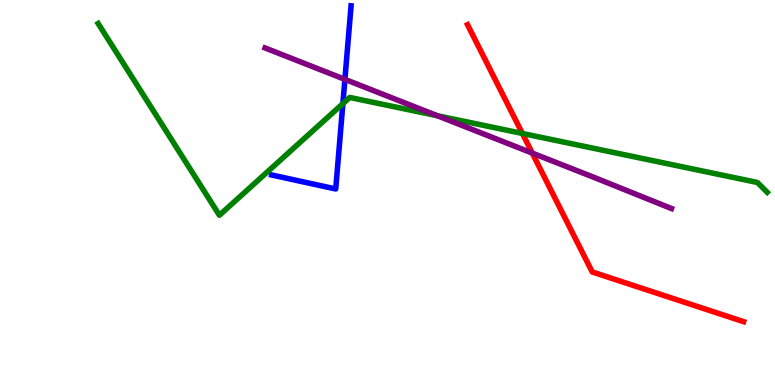[{'lines': ['blue', 'red'], 'intersections': []}, {'lines': ['green', 'red'], 'intersections': [{'x': 6.74, 'y': 6.53}]}, {'lines': ['purple', 'red'], 'intersections': [{'x': 6.87, 'y': 6.02}]}, {'lines': ['blue', 'green'], 'intersections': [{'x': 4.42, 'y': 7.31}]}, {'lines': ['blue', 'purple'], 'intersections': [{'x': 4.45, 'y': 7.94}]}, {'lines': ['green', 'purple'], 'intersections': [{'x': 5.64, 'y': 6.99}]}]